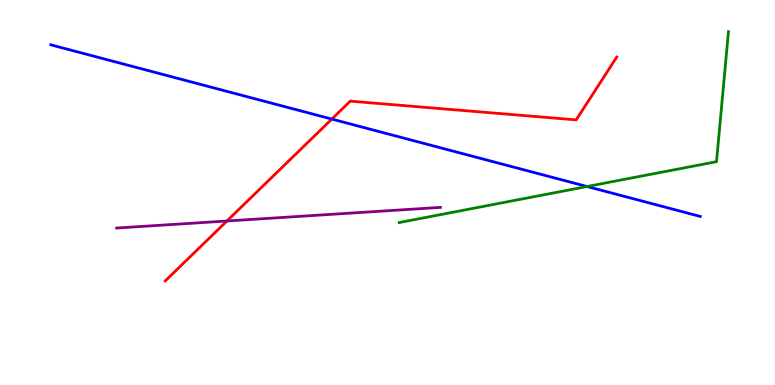[{'lines': ['blue', 'red'], 'intersections': [{'x': 4.28, 'y': 6.91}]}, {'lines': ['green', 'red'], 'intersections': []}, {'lines': ['purple', 'red'], 'intersections': [{'x': 2.93, 'y': 4.26}]}, {'lines': ['blue', 'green'], 'intersections': [{'x': 7.57, 'y': 5.16}]}, {'lines': ['blue', 'purple'], 'intersections': []}, {'lines': ['green', 'purple'], 'intersections': []}]